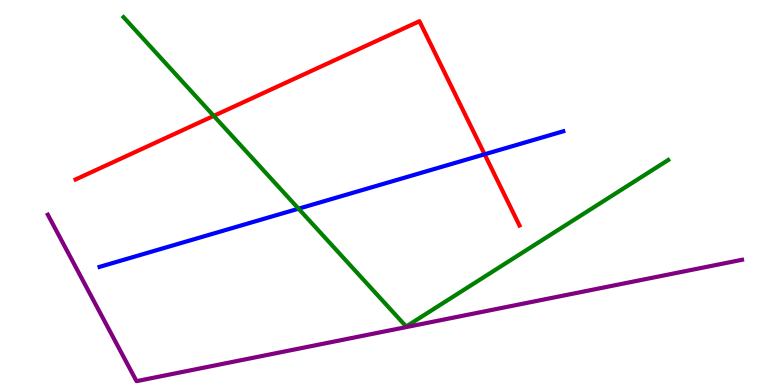[{'lines': ['blue', 'red'], 'intersections': [{'x': 6.25, 'y': 5.99}]}, {'lines': ['green', 'red'], 'intersections': [{'x': 2.76, 'y': 6.99}]}, {'lines': ['purple', 'red'], 'intersections': []}, {'lines': ['blue', 'green'], 'intersections': [{'x': 3.85, 'y': 4.58}]}, {'lines': ['blue', 'purple'], 'intersections': []}, {'lines': ['green', 'purple'], 'intersections': []}]